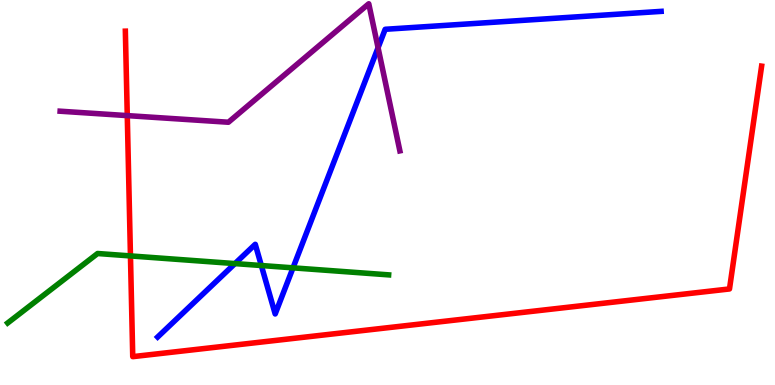[{'lines': ['blue', 'red'], 'intersections': []}, {'lines': ['green', 'red'], 'intersections': [{'x': 1.68, 'y': 3.35}]}, {'lines': ['purple', 'red'], 'intersections': [{'x': 1.64, 'y': 7.0}]}, {'lines': ['blue', 'green'], 'intersections': [{'x': 3.03, 'y': 3.15}, {'x': 3.37, 'y': 3.1}, {'x': 3.78, 'y': 3.04}]}, {'lines': ['blue', 'purple'], 'intersections': [{'x': 4.88, 'y': 8.76}]}, {'lines': ['green', 'purple'], 'intersections': []}]